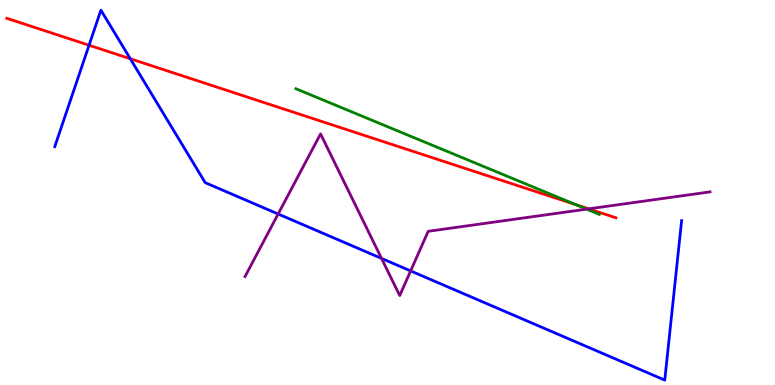[{'lines': ['blue', 'red'], 'intersections': [{'x': 1.15, 'y': 8.82}, {'x': 1.68, 'y': 8.47}]}, {'lines': ['green', 'red'], 'intersections': [{'x': 7.43, 'y': 4.68}]}, {'lines': ['purple', 'red'], 'intersections': [{'x': 7.6, 'y': 4.58}]}, {'lines': ['blue', 'green'], 'intersections': []}, {'lines': ['blue', 'purple'], 'intersections': [{'x': 3.59, 'y': 4.44}, {'x': 4.92, 'y': 3.29}, {'x': 5.3, 'y': 2.96}]}, {'lines': ['green', 'purple'], 'intersections': [{'x': 7.57, 'y': 4.57}]}]